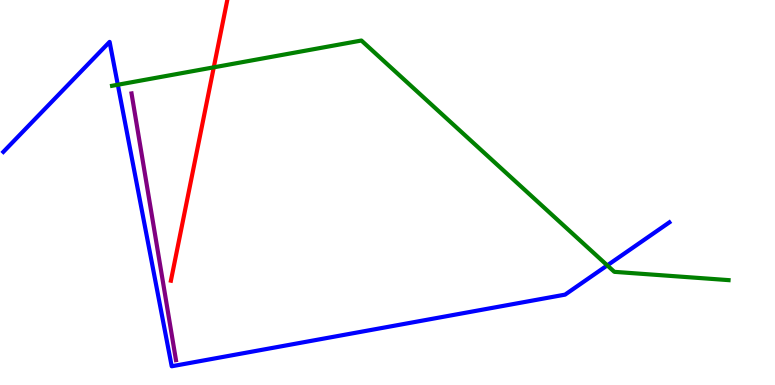[{'lines': ['blue', 'red'], 'intersections': []}, {'lines': ['green', 'red'], 'intersections': [{'x': 2.76, 'y': 8.25}]}, {'lines': ['purple', 'red'], 'intersections': []}, {'lines': ['blue', 'green'], 'intersections': [{'x': 1.52, 'y': 7.8}, {'x': 7.84, 'y': 3.11}]}, {'lines': ['blue', 'purple'], 'intersections': []}, {'lines': ['green', 'purple'], 'intersections': []}]